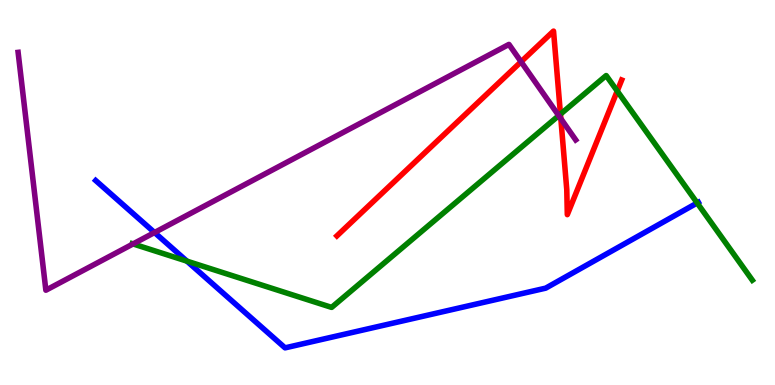[{'lines': ['blue', 'red'], 'intersections': []}, {'lines': ['green', 'red'], 'intersections': [{'x': 7.23, 'y': 7.04}, {'x': 7.96, 'y': 7.64}]}, {'lines': ['purple', 'red'], 'intersections': [{'x': 6.72, 'y': 8.4}, {'x': 7.24, 'y': 6.92}]}, {'lines': ['blue', 'green'], 'intersections': [{'x': 2.41, 'y': 3.22}, {'x': 9.0, 'y': 4.73}]}, {'lines': ['blue', 'purple'], 'intersections': [{'x': 1.99, 'y': 3.96}]}, {'lines': ['green', 'purple'], 'intersections': [{'x': 1.72, 'y': 3.66}, {'x': 7.21, 'y': 7.0}]}]